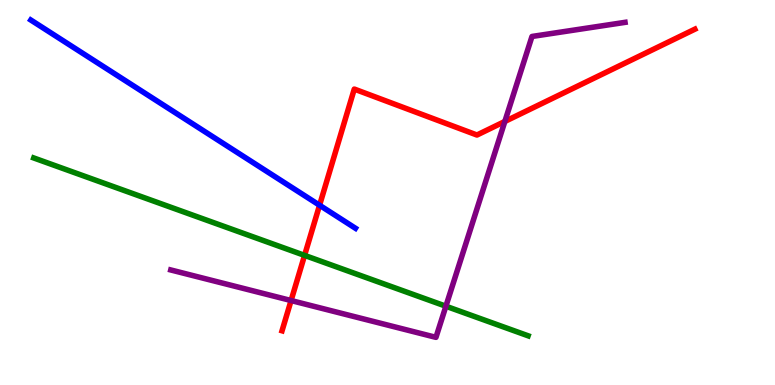[{'lines': ['blue', 'red'], 'intersections': [{'x': 4.12, 'y': 4.67}]}, {'lines': ['green', 'red'], 'intersections': [{'x': 3.93, 'y': 3.37}]}, {'lines': ['purple', 'red'], 'intersections': [{'x': 3.76, 'y': 2.19}, {'x': 6.51, 'y': 6.85}]}, {'lines': ['blue', 'green'], 'intersections': []}, {'lines': ['blue', 'purple'], 'intersections': []}, {'lines': ['green', 'purple'], 'intersections': [{'x': 5.75, 'y': 2.05}]}]